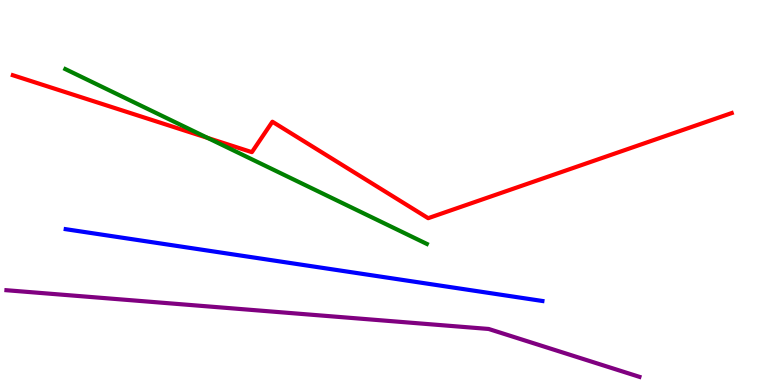[{'lines': ['blue', 'red'], 'intersections': []}, {'lines': ['green', 'red'], 'intersections': [{'x': 2.68, 'y': 6.42}]}, {'lines': ['purple', 'red'], 'intersections': []}, {'lines': ['blue', 'green'], 'intersections': []}, {'lines': ['blue', 'purple'], 'intersections': []}, {'lines': ['green', 'purple'], 'intersections': []}]